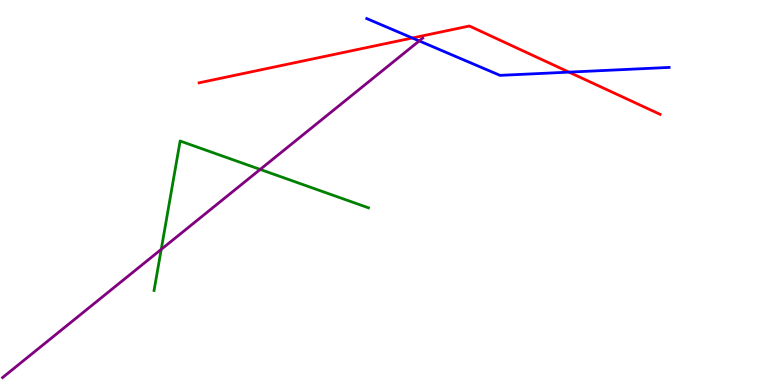[{'lines': ['blue', 'red'], 'intersections': [{'x': 5.32, 'y': 9.01}, {'x': 7.34, 'y': 8.13}]}, {'lines': ['green', 'red'], 'intersections': []}, {'lines': ['purple', 'red'], 'intersections': []}, {'lines': ['blue', 'green'], 'intersections': []}, {'lines': ['blue', 'purple'], 'intersections': [{'x': 5.41, 'y': 8.94}]}, {'lines': ['green', 'purple'], 'intersections': [{'x': 2.08, 'y': 3.52}, {'x': 3.36, 'y': 5.6}]}]